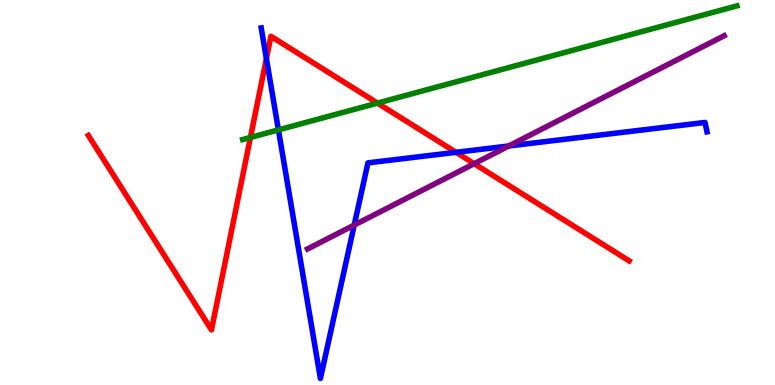[{'lines': ['blue', 'red'], 'intersections': [{'x': 3.44, 'y': 8.48}, {'x': 5.88, 'y': 6.04}]}, {'lines': ['green', 'red'], 'intersections': [{'x': 3.23, 'y': 6.43}, {'x': 4.87, 'y': 7.32}]}, {'lines': ['purple', 'red'], 'intersections': [{'x': 6.12, 'y': 5.75}]}, {'lines': ['blue', 'green'], 'intersections': [{'x': 3.59, 'y': 6.63}]}, {'lines': ['blue', 'purple'], 'intersections': [{'x': 4.57, 'y': 4.15}, {'x': 6.56, 'y': 6.21}]}, {'lines': ['green', 'purple'], 'intersections': []}]